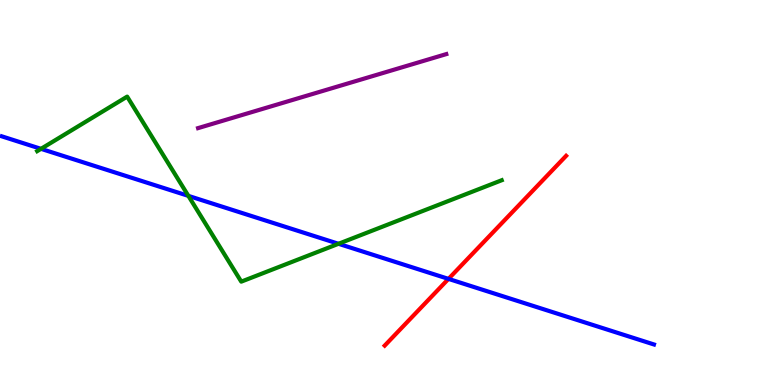[{'lines': ['blue', 'red'], 'intersections': [{'x': 5.79, 'y': 2.76}]}, {'lines': ['green', 'red'], 'intersections': []}, {'lines': ['purple', 'red'], 'intersections': []}, {'lines': ['blue', 'green'], 'intersections': [{'x': 0.529, 'y': 6.13}, {'x': 2.43, 'y': 4.91}, {'x': 4.37, 'y': 3.67}]}, {'lines': ['blue', 'purple'], 'intersections': []}, {'lines': ['green', 'purple'], 'intersections': []}]